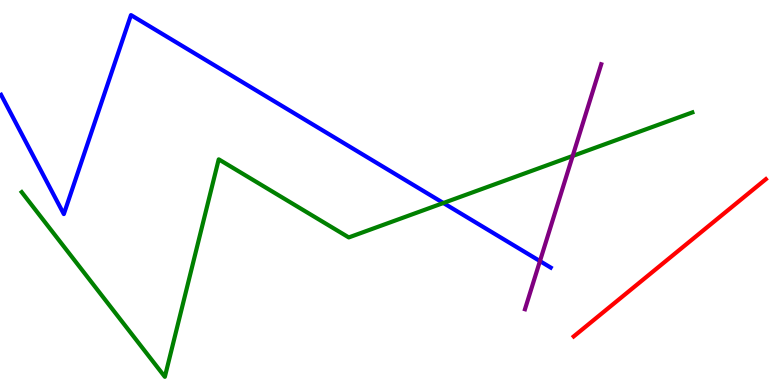[{'lines': ['blue', 'red'], 'intersections': []}, {'lines': ['green', 'red'], 'intersections': []}, {'lines': ['purple', 'red'], 'intersections': []}, {'lines': ['blue', 'green'], 'intersections': [{'x': 5.72, 'y': 4.73}]}, {'lines': ['blue', 'purple'], 'intersections': [{'x': 6.97, 'y': 3.22}]}, {'lines': ['green', 'purple'], 'intersections': [{'x': 7.39, 'y': 5.95}]}]